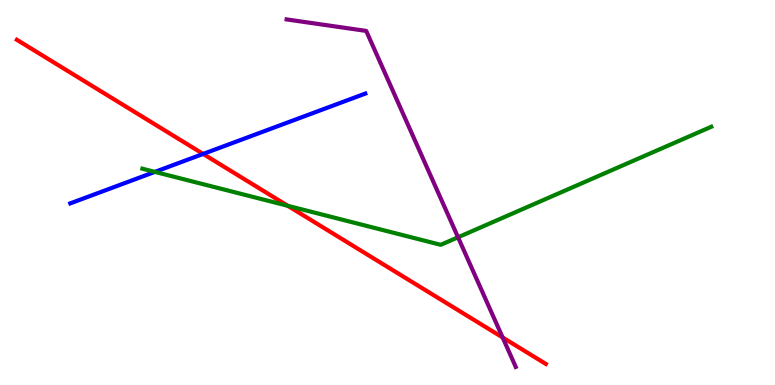[{'lines': ['blue', 'red'], 'intersections': [{'x': 2.62, 'y': 6.0}]}, {'lines': ['green', 'red'], 'intersections': [{'x': 3.71, 'y': 4.65}]}, {'lines': ['purple', 'red'], 'intersections': [{'x': 6.49, 'y': 1.23}]}, {'lines': ['blue', 'green'], 'intersections': [{'x': 2.0, 'y': 5.54}]}, {'lines': ['blue', 'purple'], 'intersections': []}, {'lines': ['green', 'purple'], 'intersections': [{'x': 5.91, 'y': 3.84}]}]